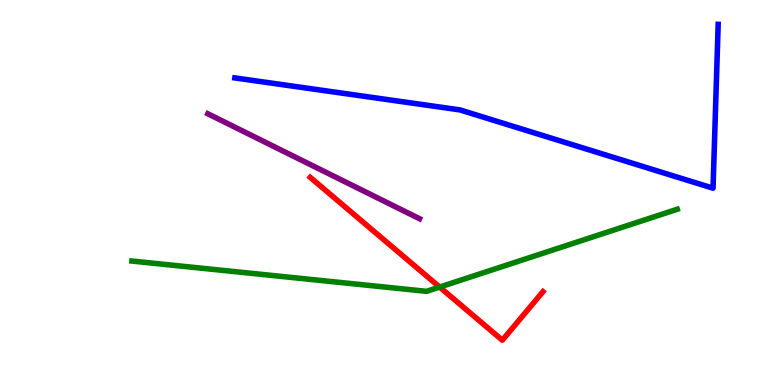[{'lines': ['blue', 'red'], 'intersections': []}, {'lines': ['green', 'red'], 'intersections': [{'x': 5.67, 'y': 2.54}]}, {'lines': ['purple', 'red'], 'intersections': []}, {'lines': ['blue', 'green'], 'intersections': []}, {'lines': ['blue', 'purple'], 'intersections': []}, {'lines': ['green', 'purple'], 'intersections': []}]